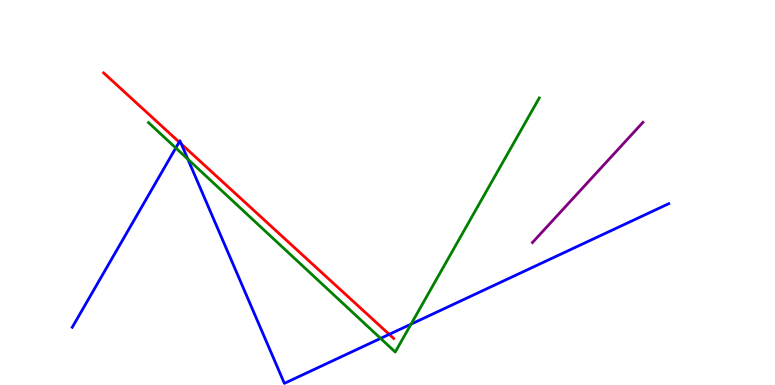[{'lines': ['blue', 'red'], 'intersections': [{'x': 2.31, 'y': 6.31}, {'x': 2.34, 'y': 6.26}, {'x': 5.02, 'y': 1.32}]}, {'lines': ['green', 'red'], 'intersections': []}, {'lines': ['purple', 'red'], 'intersections': []}, {'lines': ['blue', 'green'], 'intersections': [{'x': 2.27, 'y': 6.16}, {'x': 2.42, 'y': 5.87}, {'x': 4.91, 'y': 1.21}, {'x': 5.3, 'y': 1.58}]}, {'lines': ['blue', 'purple'], 'intersections': []}, {'lines': ['green', 'purple'], 'intersections': []}]